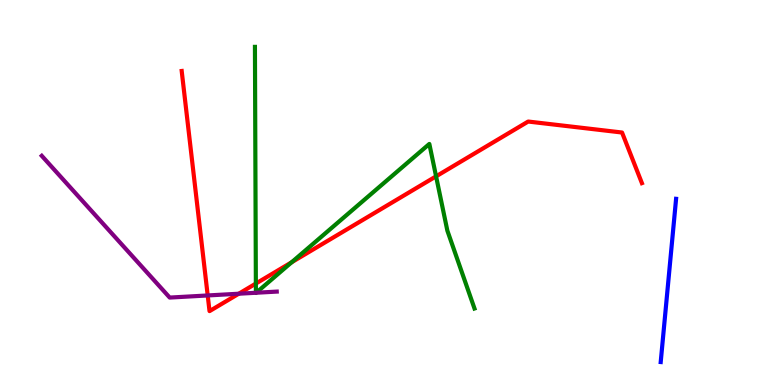[{'lines': ['blue', 'red'], 'intersections': []}, {'lines': ['green', 'red'], 'intersections': [{'x': 3.3, 'y': 2.63}, {'x': 3.76, 'y': 3.19}, {'x': 5.63, 'y': 5.42}]}, {'lines': ['purple', 'red'], 'intersections': [{'x': 2.68, 'y': 2.33}, {'x': 3.08, 'y': 2.37}]}, {'lines': ['blue', 'green'], 'intersections': []}, {'lines': ['blue', 'purple'], 'intersections': []}, {'lines': ['green', 'purple'], 'intersections': [{'x': 3.3, 'y': 2.4}, {'x': 3.31, 'y': 2.4}]}]